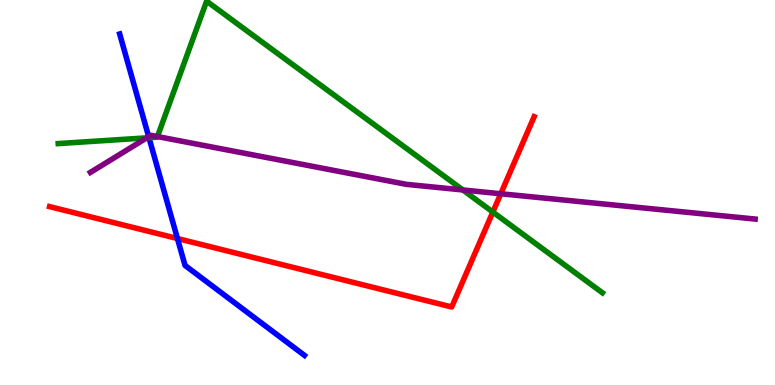[{'lines': ['blue', 'red'], 'intersections': [{'x': 2.29, 'y': 3.8}]}, {'lines': ['green', 'red'], 'intersections': [{'x': 6.36, 'y': 4.49}]}, {'lines': ['purple', 'red'], 'intersections': [{'x': 6.46, 'y': 4.97}]}, {'lines': ['blue', 'green'], 'intersections': [{'x': 1.92, 'y': 6.42}]}, {'lines': ['blue', 'purple'], 'intersections': [{'x': 1.92, 'y': 6.45}]}, {'lines': ['green', 'purple'], 'intersections': [{'x': 1.89, 'y': 6.42}, {'x': 2.03, 'y': 6.45}, {'x': 5.97, 'y': 5.07}]}]